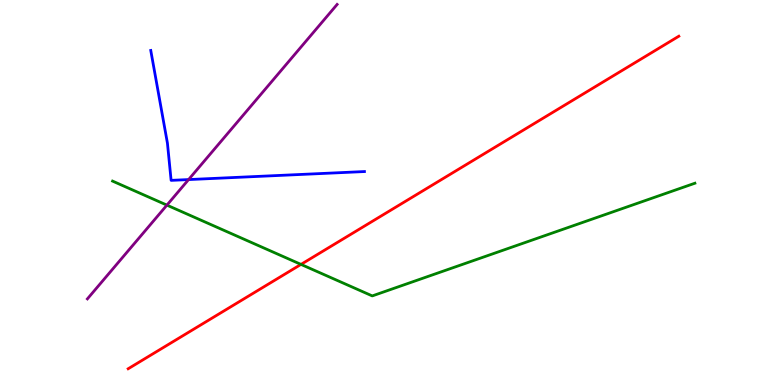[{'lines': ['blue', 'red'], 'intersections': []}, {'lines': ['green', 'red'], 'intersections': [{'x': 3.88, 'y': 3.13}]}, {'lines': ['purple', 'red'], 'intersections': []}, {'lines': ['blue', 'green'], 'intersections': []}, {'lines': ['blue', 'purple'], 'intersections': [{'x': 2.43, 'y': 5.34}]}, {'lines': ['green', 'purple'], 'intersections': [{'x': 2.15, 'y': 4.67}]}]